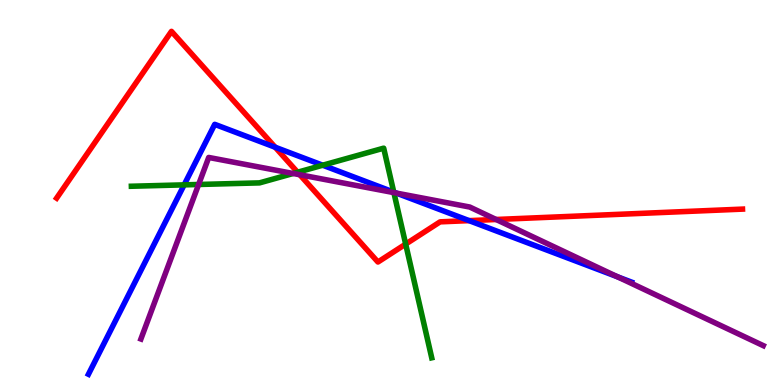[{'lines': ['blue', 'red'], 'intersections': [{'x': 3.55, 'y': 6.18}, {'x': 6.05, 'y': 4.27}]}, {'lines': ['green', 'red'], 'intersections': [{'x': 3.84, 'y': 5.53}, {'x': 5.23, 'y': 3.66}]}, {'lines': ['purple', 'red'], 'intersections': [{'x': 3.87, 'y': 5.46}, {'x': 6.4, 'y': 4.3}]}, {'lines': ['blue', 'green'], 'intersections': [{'x': 2.38, 'y': 5.2}, {'x': 4.16, 'y': 5.71}, {'x': 5.08, 'y': 5.01}]}, {'lines': ['blue', 'purple'], 'intersections': [{'x': 5.11, 'y': 4.98}, {'x': 7.97, 'y': 2.81}]}, {'lines': ['green', 'purple'], 'intersections': [{'x': 2.56, 'y': 5.21}, {'x': 3.78, 'y': 5.49}, {'x': 5.08, 'y': 5.0}]}]